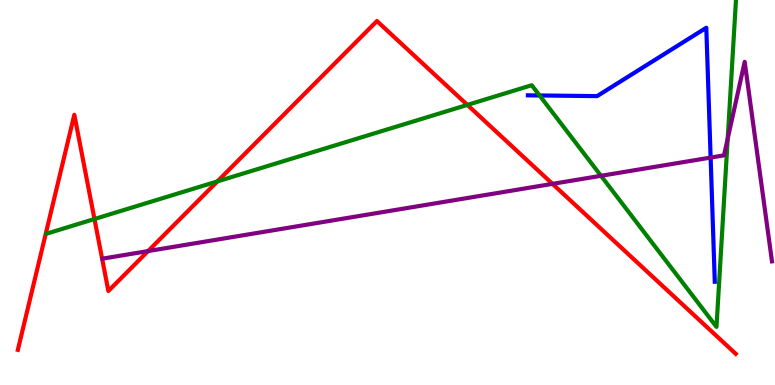[{'lines': ['blue', 'red'], 'intersections': []}, {'lines': ['green', 'red'], 'intersections': [{'x': 1.22, 'y': 4.31}, {'x': 2.81, 'y': 5.29}, {'x': 6.03, 'y': 7.28}]}, {'lines': ['purple', 'red'], 'intersections': [{'x': 1.91, 'y': 3.48}, {'x': 7.13, 'y': 5.22}]}, {'lines': ['blue', 'green'], 'intersections': [{'x': 6.96, 'y': 7.52}]}, {'lines': ['blue', 'purple'], 'intersections': [{'x': 9.17, 'y': 5.91}]}, {'lines': ['green', 'purple'], 'intersections': [{'x': 7.75, 'y': 5.43}, {'x': 9.39, 'y': 6.4}]}]